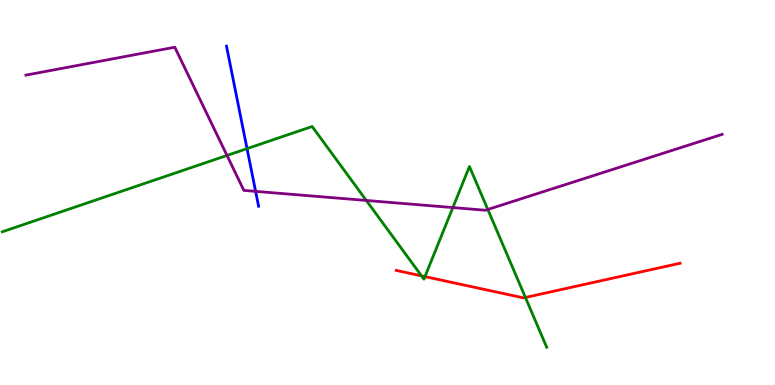[{'lines': ['blue', 'red'], 'intersections': []}, {'lines': ['green', 'red'], 'intersections': [{'x': 5.44, 'y': 2.83}, {'x': 5.48, 'y': 2.82}, {'x': 6.78, 'y': 2.27}]}, {'lines': ['purple', 'red'], 'intersections': []}, {'lines': ['blue', 'green'], 'intersections': [{'x': 3.19, 'y': 6.14}]}, {'lines': ['blue', 'purple'], 'intersections': [{'x': 3.3, 'y': 5.03}]}, {'lines': ['green', 'purple'], 'intersections': [{'x': 2.93, 'y': 5.96}, {'x': 4.73, 'y': 4.79}, {'x': 5.84, 'y': 4.61}, {'x': 6.29, 'y': 4.56}]}]